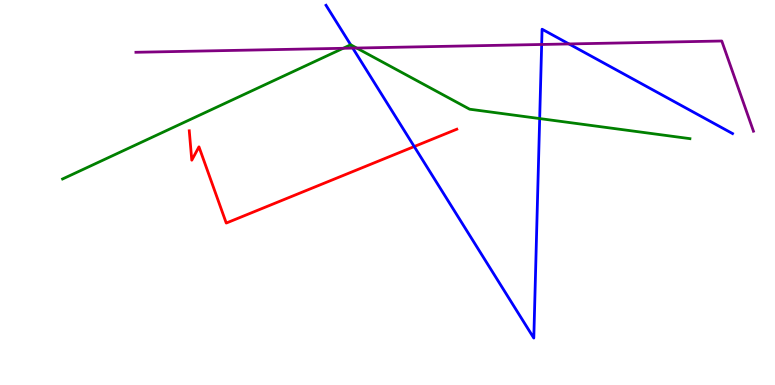[{'lines': ['blue', 'red'], 'intersections': [{'x': 5.34, 'y': 6.19}]}, {'lines': ['green', 'red'], 'intersections': []}, {'lines': ['purple', 'red'], 'intersections': []}, {'lines': ['blue', 'green'], 'intersections': [{'x': 4.53, 'y': 8.84}, {'x': 6.96, 'y': 6.92}]}, {'lines': ['blue', 'purple'], 'intersections': [{'x': 4.55, 'y': 8.75}, {'x': 6.99, 'y': 8.84}, {'x': 7.34, 'y': 8.86}]}, {'lines': ['green', 'purple'], 'intersections': [{'x': 4.43, 'y': 8.75}, {'x': 4.6, 'y': 8.75}]}]